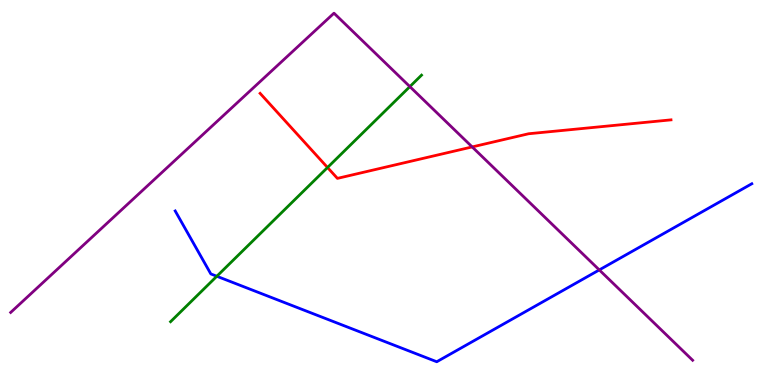[{'lines': ['blue', 'red'], 'intersections': []}, {'lines': ['green', 'red'], 'intersections': [{'x': 4.23, 'y': 5.65}]}, {'lines': ['purple', 'red'], 'intersections': [{'x': 6.09, 'y': 6.18}]}, {'lines': ['blue', 'green'], 'intersections': [{'x': 2.8, 'y': 2.82}]}, {'lines': ['blue', 'purple'], 'intersections': [{'x': 7.73, 'y': 2.99}]}, {'lines': ['green', 'purple'], 'intersections': [{'x': 5.29, 'y': 7.75}]}]